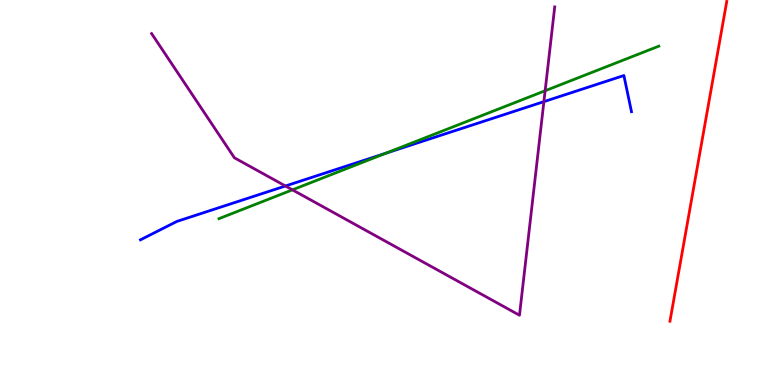[{'lines': ['blue', 'red'], 'intersections': []}, {'lines': ['green', 'red'], 'intersections': []}, {'lines': ['purple', 'red'], 'intersections': []}, {'lines': ['blue', 'green'], 'intersections': [{'x': 4.98, 'y': 6.02}]}, {'lines': ['blue', 'purple'], 'intersections': [{'x': 3.68, 'y': 5.17}, {'x': 7.02, 'y': 7.36}]}, {'lines': ['green', 'purple'], 'intersections': [{'x': 3.77, 'y': 5.07}, {'x': 7.03, 'y': 7.64}]}]